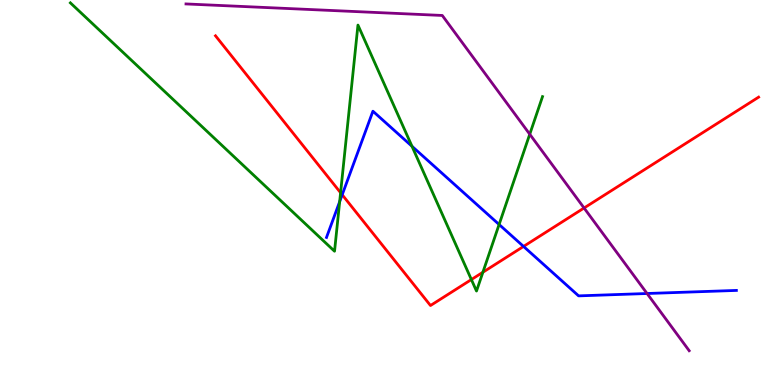[{'lines': ['blue', 'red'], 'intersections': [{'x': 4.42, 'y': 4.94}, {'x': 6.76, 'y': 3.6}]}, {'lines': ['green', 'red'], 'intersections': [{'x': 4.39, 'y': 4.99}, {'x': 6.08, 'y': 2.74}, {'x': 6.23, 'y': 2.93}]}, {'lines': ['purple', 'red'], 'intersections': [{'x': 7.54, 'y': 4.6}]}, {'lines': ['blue', 'green'], 'intersections': [{'x': 4.38, 'y': 4.76}, {'x': 5.32, 'y': 6.2}, {'x': 6.44, 'y': 4.17}]}, {'lines': ['blue', 'purple'], 'intersections': [{'x': 8.35, 'y': 2.38}]}, {'lines': ['green', 'purple'], 'intersections': [{'x': 6.84, 'y': 6.51}]}]